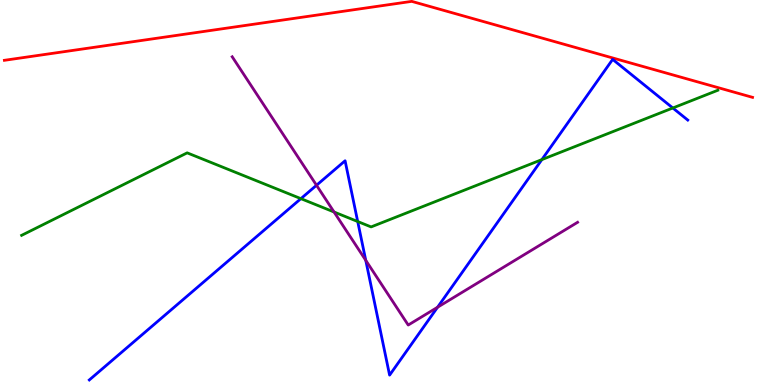[{'lines': ['blue', 'red'], 'intersections': []}, {'lines': ['green', 'red'], 'intersections': []}, {'lines': ['purple', 'red'], 'intersections': []}, {'lines': ['blue', 'green'], 'intersections': [{'x': 3.88, 'y': 4.84}, {'x': 4.62, 'y': 4.25}, {'x': 6.99, 'y': 5.85}, {'x': 8.68, 'y': 7.19}]}, {'lines': ['blue', 'purple'], 'intersections': [{'x': 4.08, 'y': 5.19}, {'x': 4.72, 'y': 3.24}, {'x': 5.65, 'y': 2.02}]}, {'lines': ['green', 'purple'], 'intersections': [{'x': 4.31, 'y': 4.49}]}]